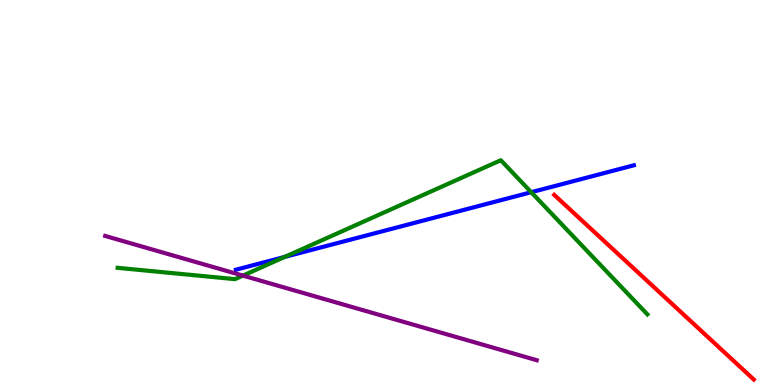[{'lines': ['blue', 'red'], 'intersections': []}, {'lines': ['green', 'red'], 'intersections': []}, {'lines': ['purple', 'red'], 'intersections': []}, {'lines': ['blue', 'green'], 'intersections': [{'x': 3.67, 'y': 3.33}, {'x': 6.85, 'y': 5.01}]}, {'lines': ['blue', 'purple'], 'intersections': []}, {'lines': ['green', 'purple'], 'intersections': [{'x': 3.13, 'y': 2.84}]}]